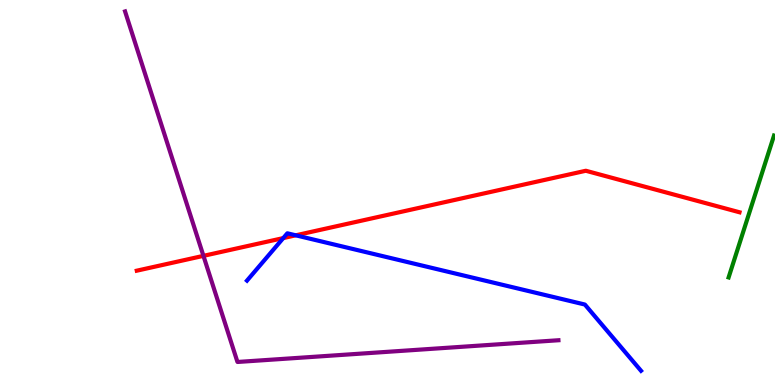[{'lines': ['blue', 'red'], 'intersections': [{'x': 3.66, 'y': 3.82}, {'x': 3.82, 'y': 3.89}]}, {'lines': ['green', 'red'], 'intersections': []}, {'lines': ['purple', 'red'], 'intersections': [{'x': 2.63, 'y': 3.35}]}, {'lines': ['blue', 'green'], 'intersections': []}, {'lines': ['blue', 'purple'], 'intersections': []}, {'lines': ['green', 'purple'], 'intersections': []}]